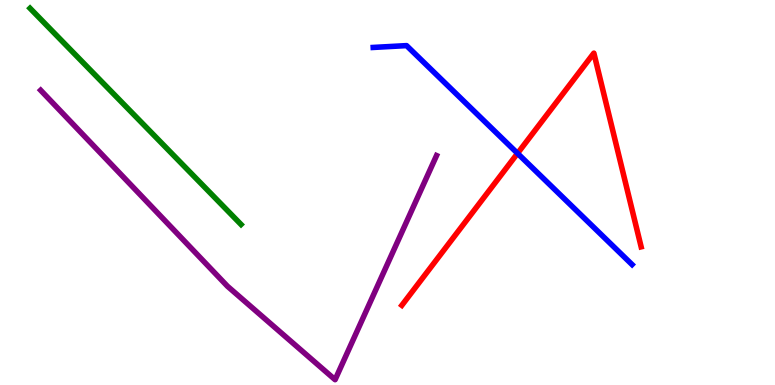[{'lines': ['blue', 'red'], 'intersections': [{'x': 6.68, 'y': 6.02}]}, {'lines': ['green', 'red'], 'intersections': []}, {'lines': ['purple', 'red'], 'intersections': []}, {'lines': ['blue', 'green'], 'intersections': []}, {'lines': ['blue', 'purple'], 'intersections': []}, {'lines': ['green', 'purple'], 'intersections': []}]